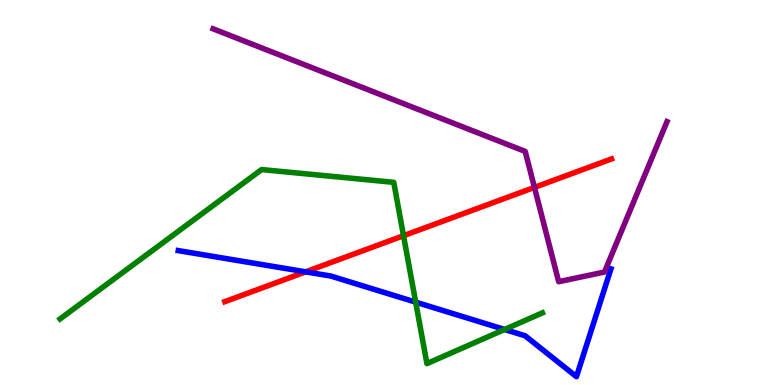[{'lines': ['blue', 'red'], 'intersections': [{'x': 3.94, 'y': 2.94}]}, {'lines': ['green', 'red'], 'intersections': [{'x': 5.21, 'y': 3.88}]}, {'lines': ['purple', 'red'], 'intersections': [{'x': 6.9, 'y': 5.13}]}, {'lines': ['blue', 'green'], 'intersections': [{'x': 5.36, 'y': 2.15}, {'x': 6.51, 'y': 1.44}]}, {'lines': ['blue', 'purple'], 'intersections': []}, {'lines': ['green', 'purple'], 'intersections': []}]